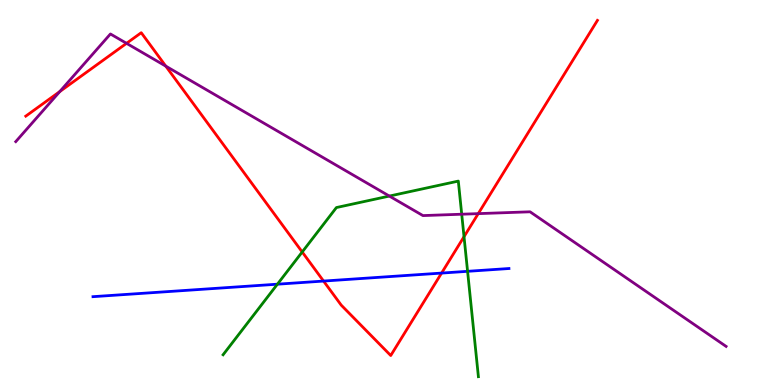[{'lines': ['blue', 'red'], 'intersections': [{'x': 4.17, 'y': 2.7}, {'x': 5.7, 'y': 2.91}]}, {'lines': ['green', 'red'], 'intersections': [{'x': 3.9, 'y': 3.45}, {'x': 5.99, 'y': 3.85}]}, {'lines': ['purple', 'red'], 'intersections': [{'x': 0.771, 'y': 7.62}, {'x': 1.63, 'y': 8.87}, {'x': 2.14, 'y': 8.28}, {'x': 6.17, 'y': 4.45}]}, {'lines': ['blue', 'green'], 'intersections': [{'x': 3.58, 'y': 2.62}, {'x': 6.03, 'y': 2.95}]}, {'lines': ['blue', 'purple'], 'intersections': []}, {'lines': ['green', 'purple'], 'intersections': [{'x': 5.02, 'y': 4.91}, {'x': 5.96, 'y': 4.44}]}]